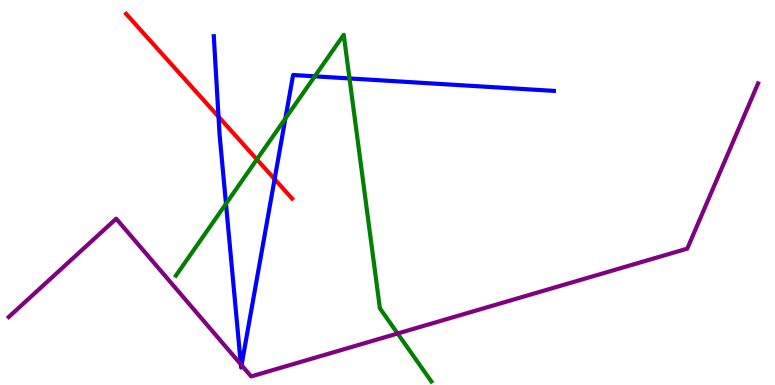[{'lines': ['blue', 'red'], 'intersections': [{'x': 2.82, 'y': 6.97}, {'x': 3.54, 'y': 5.35}]}, {'lines': ['green', 'red'], 'intersections': [{'x': 3.31, 'y': 5.86}]}, {'lines': ['purple', 'red'], 'intersections': []}, {'lines': ['blue', 'green'], 'intersections': [{'x': 2.92, 'y': 4.71}, {'x': 3.68, 'y': 6.92}, {'x': 4.06, 'y': 8.02}, {'x': 4.51, 'y': 7.96}]}, {'lines': ['blue', 'purple'], 'intersections': [{'x': 3.11, 'y': 0.537}, {'x': 3.12, 'y': 0.515}]}, {'lines': ['green', 'purple'], 'intersections': [{'x': 5.13, 'y': 1.34}]}]